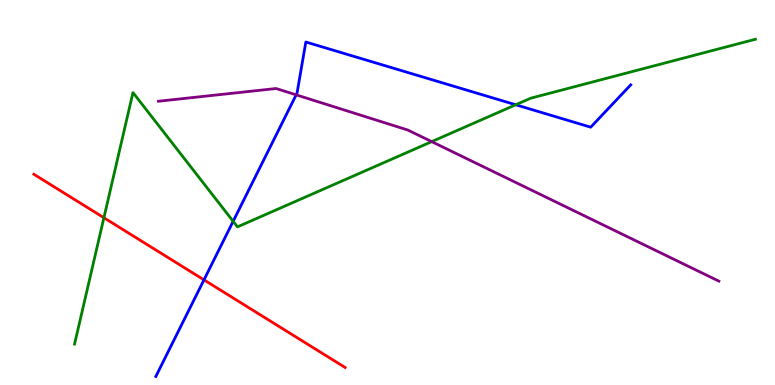[{'lines': ['blue', 'red'], 'intersections': [{'x': 2.63, 'y': 2.73}]}, {'lines': ['green', 'red'], 'intersections': [{'x': 1.34, 'y': 4.34}]}, {'lines': ['purple', 'red'], 'intersections': []}, {'lines': ['blue', 'green'], 'intersections': [{'x': 3.01, 'y': 4.25}, {'x': 6.65, 'y': 7.28}]}, {'lines': ['blue', 'purple'], 'intersections': [{'x': 3.82, 'y': 7.54}]}, {'lines': ['green', 'purple'], 'intersections': [{'x': 5.57, 'y': 6.32}]}]